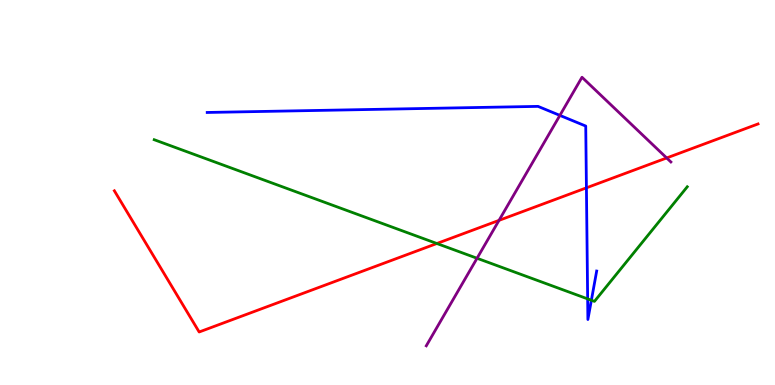[{'lines': ['blue', 'red'], 'intersections': [{'x': 7.57, 'y': 5.12}]}, {'lines': ['green', 'red'], 'intersections': [{'x': 5.64, 'y': 3.68}]}, {'lines': ['purple', 'red'], 'intersections': [{'x': 6.44, 'y': 4.28}, {'x': 8.6, 'y': 5.9}]}, {'lines': ['blue', 'green'], 'intersections': [{'x': 7.58, 'y': 2.24}, {'x': 7.63, 'y': 2.2}]}, {'lines': ['blue', 'purple'], 'intersections': [{'x': 7.22, 'y': 7.0}]}, {'lines': ['green', 'purple'], 'intersections': [{'x': 6.16, 'y': 3.29}]}]